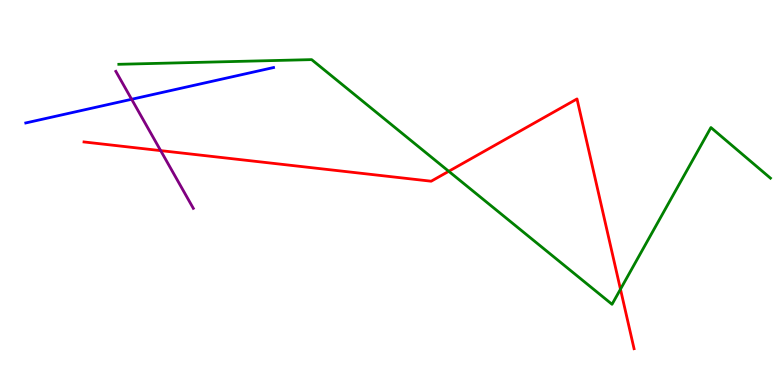[{'lines': ['blue', 'red'], 'intersections': []}, {'lines': ['green', 'red'], 'intersections': [{'x': 5.79, 'y': 5.55}, {'x': 8.01, 'y': 2.49}]}, {'lines': ['purple', 'red'], 'intersections': [{'x': 2.07, 'y': 6.09}]}, {'lines': ['blue', 'green'], 'intersections': []}, {'lines': ['blue', 'purple'], 'intersections': [{'x': 1.7, 'y': 7.42}]}, {'lines': ['green', 'purple'], 'intersections': []}]